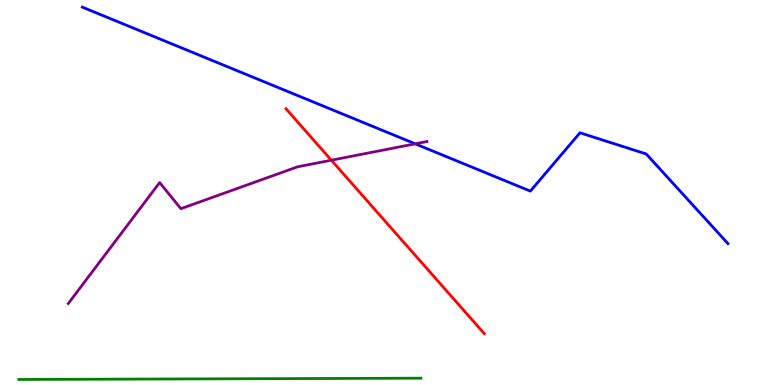[{'lines': ['blue', 'red'], 'intersections': []}, {'lines': ['green', 'red'], 'intersections': []}, {'lines': ['purple', 'red'], 'intersections': [{'x': 4.28, 'y': 5.84}]}, {'lines': ['blue', 'green'], 'intersections': []}, {'lines': ['blue', 'purple'], 'intersections': [{'x': 5.36, 'y': 6.26}]}, {'lines': ['green', 'purple'], 'intersections': []}]